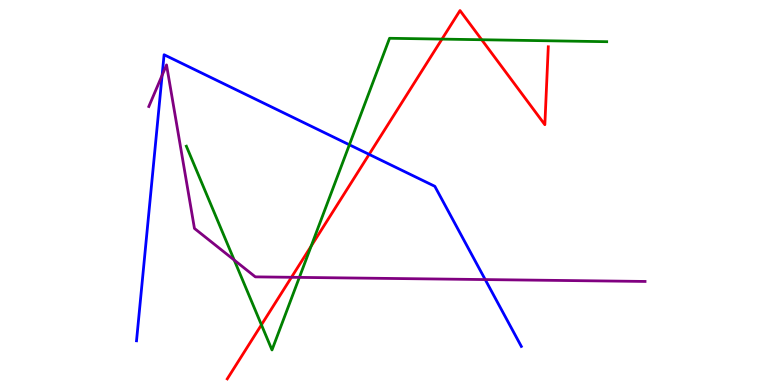[{'lines': ['blue', 'red'], 'intersections': [{'x': 4.76, 'y': 5.99}]}, {'lines': ['green', 'red'], 'intersections': [{'x': 3.37, 'y': 1.56}, {'x': 4.02, 'y': 3.61}, {'x': 5.7, 'y': 8.98}, {'x': 6.22, 'y': 8.97}]}, {'lines': ['purple', 'red'], 'intersections': [{'x': 3.76, 'y': 2.8}]}, {'lines': ['blue', 'green'], 'intersections': [{'x': 4.51, 'y': 6.24}]}, {'lines': ['blue', 'purple'], 'intersections': [{'x': 2.09, 'y': 8.04}, {'x': 6.26, 'y': 2.74}]}, {'lines': ['green', 'purple'], 'intersections': [{'x': 3.02, 'y': 3.25}, {'x': 3.86, 'y': 2.8}]}]